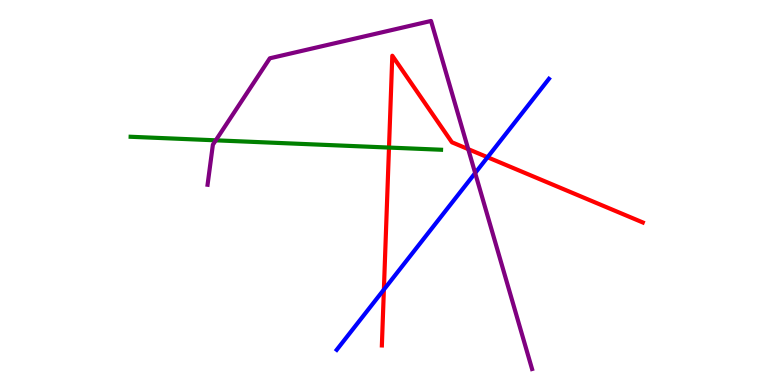[{'lines': ['blue', 'red'], 'intersections': [{'x': 4.95, 'y': 2.48}, {'x': 6.29, 'y': 5.92}]}, {'lines': ['green', 'red'], 'intersections': [{'x': 5.02, 'y': 6.17}]}, {'lines': ['purple', 'red'], 'intersections': [{'x': 6.04, 'y': 6.13}]}, {'lines': ['blue', 'green'], 'intersections': []}, {'lines': ['blue', 'purple'], 'intersections': [{'x': 6.13, 'y': 5.51}]}, {'lines': ['green', 'purple'], 'intersections': [{'x': 2.78, 'y': 6.36}]}]